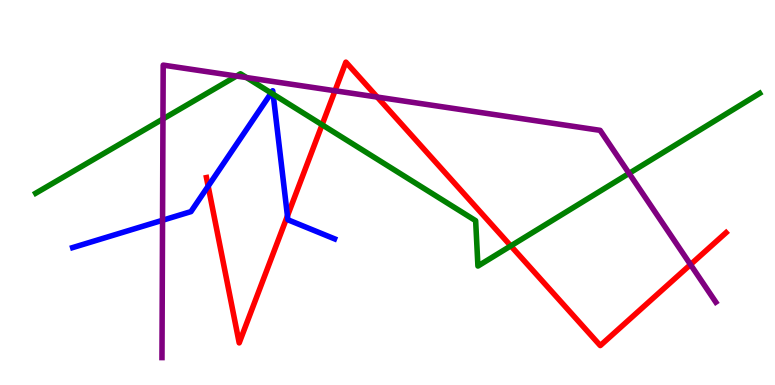[{'lines': ['blue', 'red'], 'intersections': [{'x': 2.69, 'y': 5.16}, {'x': 3.71, 'y': 4.39}]}, {'lines': ['green', 'red'], 'intersections': [{'x': 4.16, 'y': 6.76}, {'x': 6.59, 'y': 3.61}]}, {'lines': ['purple', 'red'], 'intersections': [{'x': 4.32, 'y': 7.64}, {'x': 4.87, 'y': 7.48}, {'x': 8.91, 'y': 3.13}]}, {'lines': ['blue', 'green'], 'intersections': [{'x': 3.5, 'y': 7.58}, {'x': 3.52, 'y': 7.55}]}, {'lines': ['blue', 'purple'], 'intersections': [{'x': 2.1, 'y': 4.28}]}, {'lines': ['green', 'purple'], 'intersections': [{'x': 2.1, 'y': 6.91}, {'x': 3.05, 'y': 8.02}, {'x': 3.18, 'y': 7.99}, {'x': 8.12, 'y': 5.5}]}]